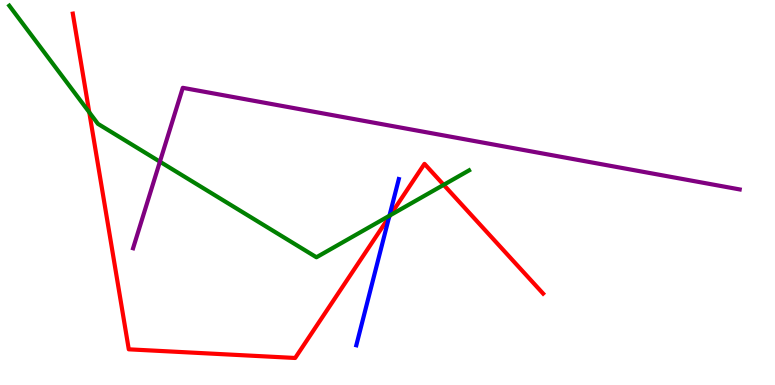[{'lines': ['blue', 'red'], 'intersections': [{'x': 5.02, 'y': 4.37}]}, {'lines': ['green', 'red'], 'intersections': [{'x': 1.15, 'y': 7.08}, {'x': 5.04, 'y': 4.41}, {'x': 5.72, 'y': 5.2}]}, {'lines': ['purple', 'red'], 'intersections': []}, {'lines': ['blue', 'green'], 'intersections': [{'x': 5.03, 'y': 4.4}]}, {'lines': ['blue', 'purple'], 'intersections': []}, {'lines': ['green', 'purple'], 'intersections': [{'x': 2.06, 'y': 5.8}]}]